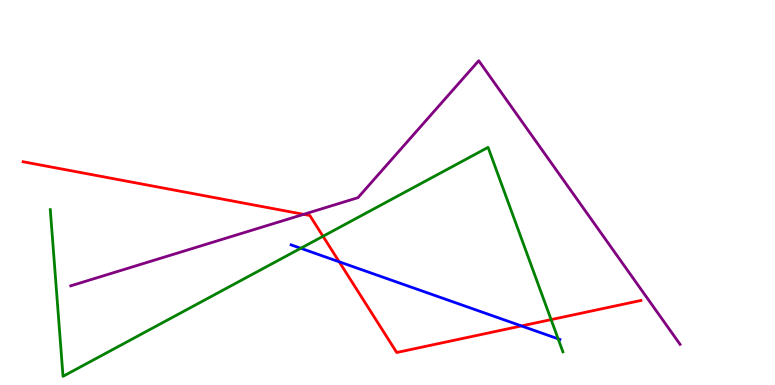[{'lines': ['blue', 'red'], 'intersections': [{'x': 4.38, 'y': 3.2}, {'x': 6.73, 'y': 1.53}]}, {'lines': ['green', 'red'], 'intersections': [{'x': 4.17, 'y': 3.86}, {'x': 7.11, 'y': 1.7}]}, {'lines': ['purple', 'red'], 'intersections': [{'x': 3.92, 'y': 4.43}]}, {'lines': ['blue', 'green'], 'intersections': [{'x': 3.88, 'y': 3.55}, {'x': 7.2, 'y': 1.2}]}, {'lines': ['blue', 'purple'], 'intersections': []}, {'lines': ['green', 'purple'], 'intersections': []}]